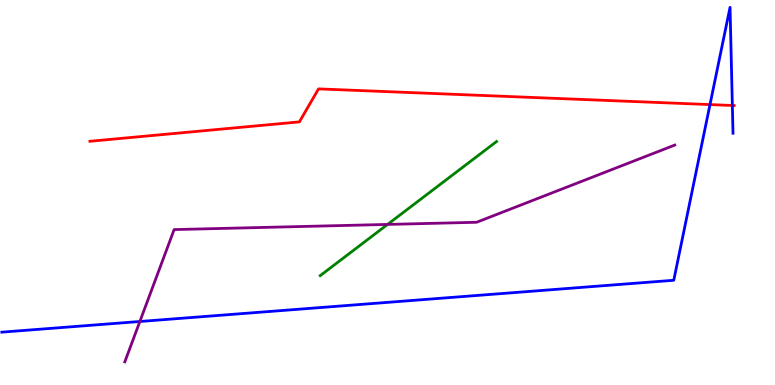[{'lines': ['blue', 'red'], 'intersections': [{'x': 9.16, 'y': 7.28}, {'x': 9.45, 'y': 7.26}]}, {'lines': ['green', 'red'], 'intersections': []}, {'lines': ['purple', 'red'], 'intersections': []}, {'lines': ['blue', 'green'], 'intersections': []}, {'lines': ['blue', 'purple'], 'intersections': [{'x': 1.8, 'y': 1.65}]}, {'lines': ['green', 'purple'], 'intersections': [{'x': 5.0, 'y': 4.17}]}]